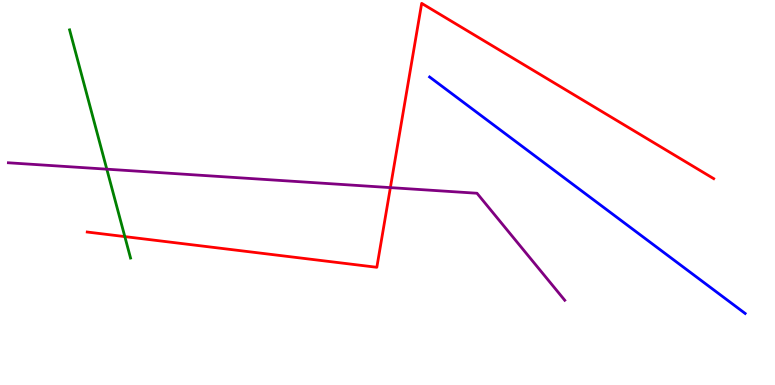[{'lines': ['blue', 'red'], 'intersections': []}, {'lines': ['green', 'red'], 'intersections': [{'x': 1.61, 'y': 3.85}]}, {'lines': ['purple', 'red'], 'intersections': [{'x': 5.04, 'y': 5.13}]}, {'lines': ['blue', 'green'], 'intersections': []}, {'lines': ['blue', 'purple'], 'intersections': []}, {'lines': ['green', 'purple'], 'intersections': [{'x': 1.38, 'y': 5.61}]}]